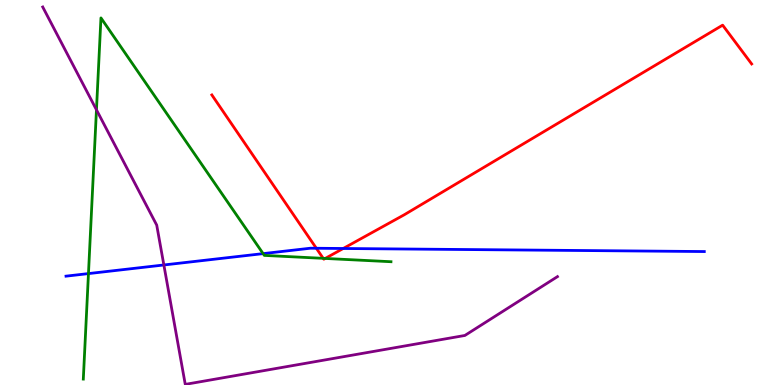[{'lines': ['blue', 'red'], 'intersections': [{'x': 4.08, 'y': 3.55}, {'x': 4.43, 'y': 3.55}]}, {'lines': ['green', 'red'], 'intersections': [{'x': 4.17, 'y': 3.29}, {'x': 4.2, 'y': 3.29}]}, {'lines': ['purple', 'red'], 'intersections': []}, {'lines': ['blue', 'green'], 'intersections': [{'x': 1.14, 'y': 2.89}, {'x': 3.4, 'y': 3.41}]}, {'lines': ['blue', 'purple'], 'intersections': [{'x': 2.11, 'y': 3.12}]}, {'lines': ['green', 'purple'], 'intersections': [{'x': 1.24, 'y': 7.15}]}]